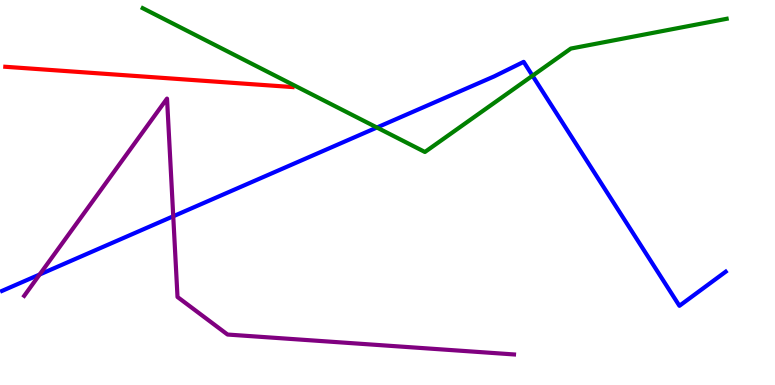[{'lines': ['blue', 'red'], 'intersections': []}, {'lines': ['green', 'red'], 'intersections': []}, {'lines': ['purple', 'red'], 'intersections': []}, {'lines': ['blue', 'green'], 'intersections': [{'x': 4.86, 'y': 6.69}, {'x': 6.87, 'y': 8.03}]}, {'lines': ['blue', 'purple'], 'intersections': [{'x': 0.512, 'y': 2.87}, {'x': 2.24, 'y': 4.38}]}, {'lines': ['green', 'purple'], 'intersections': []}]